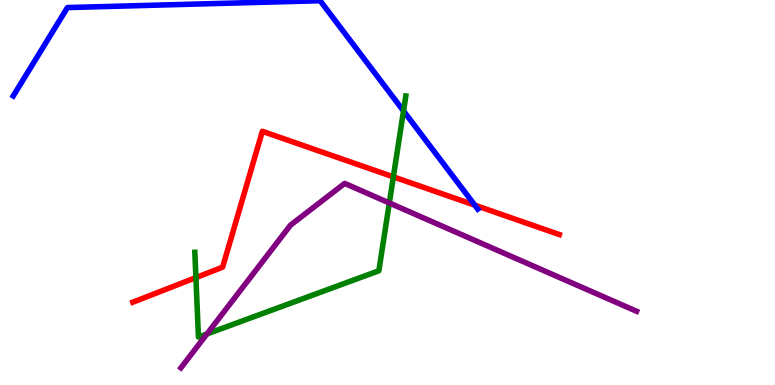[{'lines': ['blue', 'red'], 'intersections': [{'x': 6.13, 'y': 4.67}]}, {'lines': ['green', 'red'], 'intersections': [{'x': 2.53, 'y': 2.79}, {'x': 5.08, 'y': 5.41}]}, {'lines': ['purple', 'red'], 'intersections': []}, {'lines': ['blue', 'green'], 'intersections': [{'x': 5.21, 'y': 7.12}]}, {'lines': ['blue', 'purple'], 'intersections': []}, {'lines': ['green', 'purple'], 'intersections': [{'x': 2.67, 'y': 1.33}, {'x': 5.02, 'y': 4.73}]}]